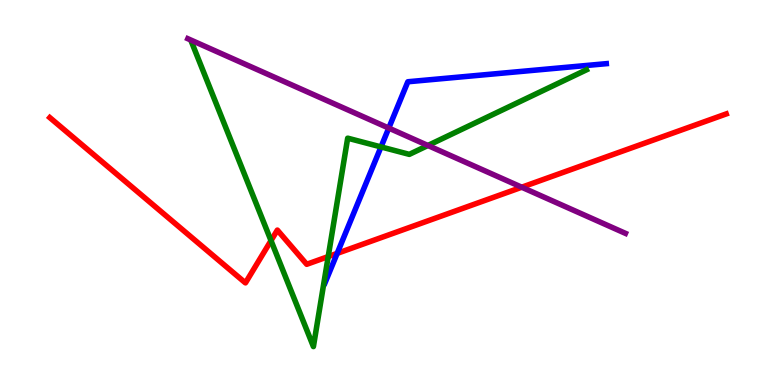[{'lines': ['blue', 'red'], 'intersections': [{'x': 4.35, 'y': 3.42}]}, {'lines': ['green', 'red'], 'intersections': [{'x': 3.5, 'y': 3.75}, {'x': 4.23, 'y': 3.34}]}, {'lines': ['purple', 'red'], 'intersections': [{'x': 6.73, 'y': 5.14}]}, {'lines': ['blue', 'green'], 'intersections': [{'x': 4.92, 'y': 6.18}]}, {'lines': ['blue', 'purple'], 'intersections': [{'x': 5.02, 'y': 6.67}]}, {'lines': ['green', 'purple'], 'intersections': [{'x': 5.52, 'y': 6.22}]}]